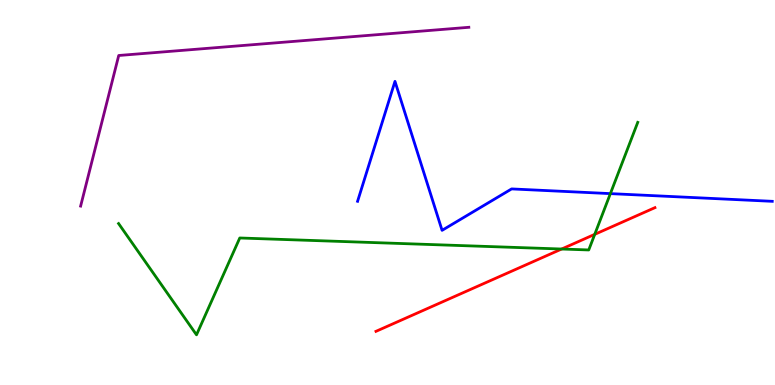[{'lines': ['blue', 'red'], 'intersections': []}, {'lines': ['green', 'red'], 'intersections': [{'x': 7.25, 'y': 3.53}, {'x': 7.67, 'y': 3.91}]}, {'lines': ['purple', 'red'], 'intersections': []}, {'lines': ['blue', 'green'], 'intersections': [{'x': 7.88, 'y': 4.97}]}, {'lines': ['blue', 'purple'], 'intersections': []}, {'lines': ['green', 'purple'], 'intersections': []}]